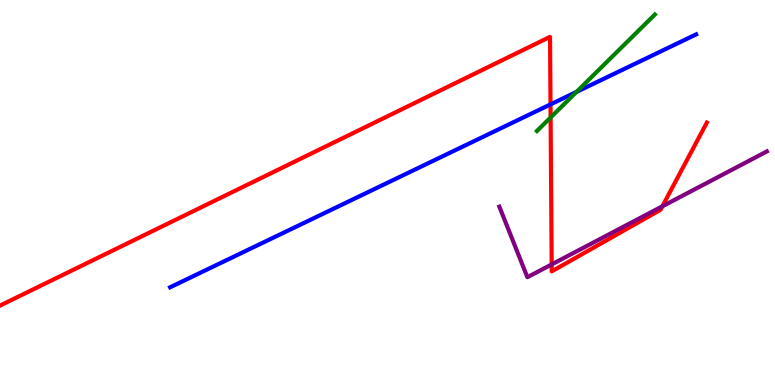[{'lines': ['blue', 'red'], 'intersections': [{'x': 7.1, 'y': 7.29}]}, {'lines': ['green', 'red'], 'intersections': [{'x': 7.1, 'y': 6.95}]}, {'lines': ['purple', 'red'], 'intersections': [{'x': 7.12, 'y': 3.13}, {'x': 8.55, 'y': 4.64}]}, {'lines': ['blue', 'green'], 'intersections': [{'x': 7.44, 'y': 7.61}]}, {'lines': ['blue', 'purple'], 'intersections': []}, {'lines': ['green', 'purple'], 'intersections': []}]